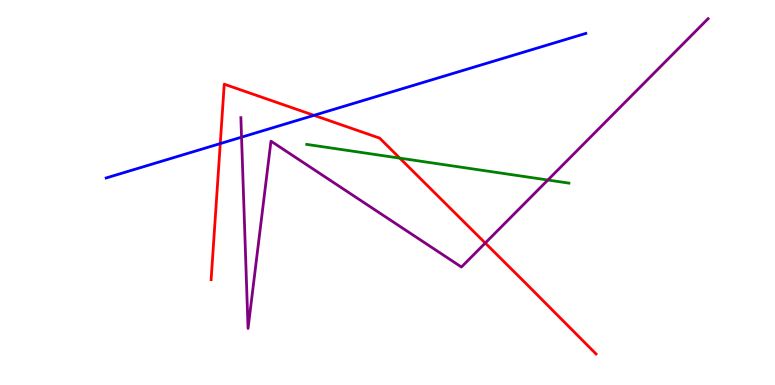[{'lines': ['blue', 'red'], 'intersections': [{'x': 2.84, 'y': 6.27}, {'x': 4.05, 'y': 7.0}]}, {'lines': ['green', 'red'], 'intersections': [{'x': 5.16, 'y': 5.89}]}, {'lines': ['purple', 'red'], 'intersections': [{'x': 6.26, 'y': 3.69}]}, {'lines': ['blue', 'green'], 'intersections': []}, {'lines': ['blue', 'purple'], 'intersections': [{'x': 3.12, 'y': 6.44}]}, {'lines': ['green', 'purple'], 'intersections': [{'x': 7.07, 'y': 5.32}]}]